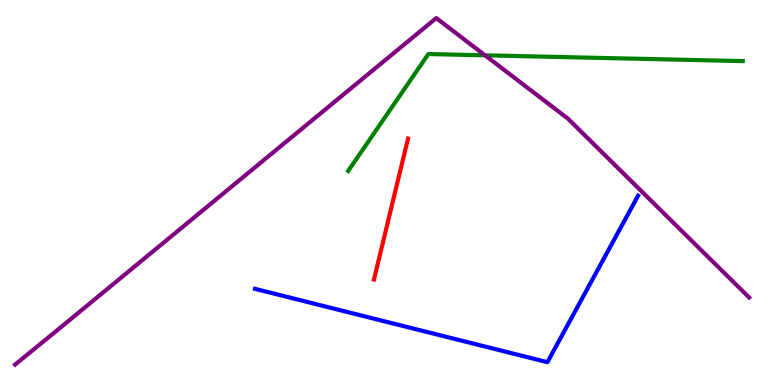[{'lines': ['blue', 'red'], 'intersections': []}, {'lines': ['green', 'red'], 'intersections': []}, {'lines': ['purple', 'red'], 'intersections': []}, {'lines': ['blue', 'green'], 'intersections': []}, {'lines': ['blue', 'purple'], 'intersections': []}, {'lines': ['green', 'purple'], 'intersections': [{'x': 6.26, 'y': 8.56}]}]